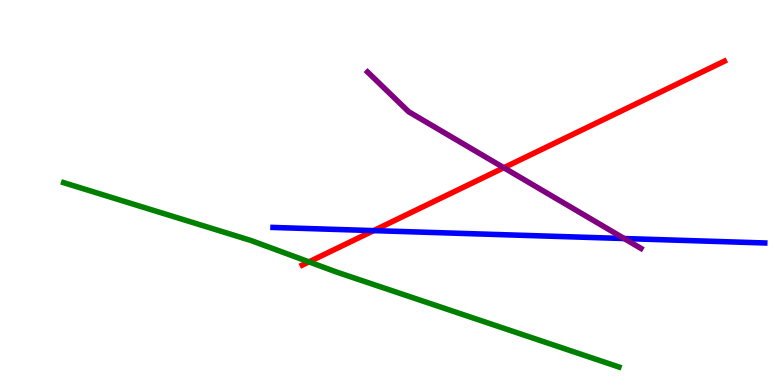[{'lines': ['blue', 'red'], 'intersections': [{'x': 4.82, 'y': 4.01}]}, {'lines': ['green', 'red'], 'intersections': [{'x': 3.99, 'y': 3.2}]}, {'lines': ['purple', 'red'], 'intersections': [{'x': 6.5, 'y': 5.64}]}, {'lines': ['blue', 'green'], 'intersections': []}, {'lines': ['blue', 'purple'], 'intersections': [{'x': 8.05, 'y': 3.8}]}, {'lines': ['green', 'purple'], 'intersections': []}]